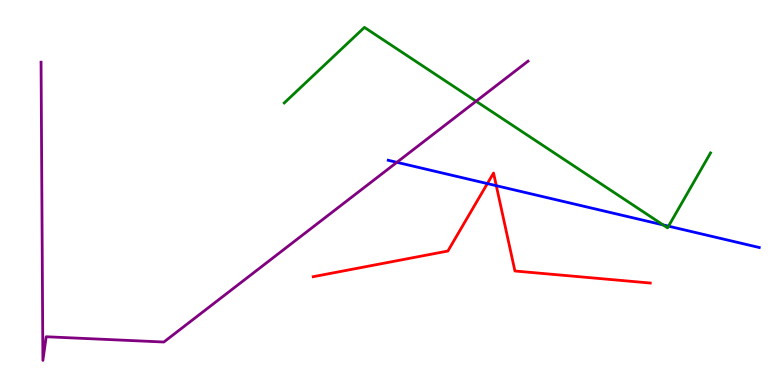[{'lines': ['blue', 'red'], 'intersections': [{'x': 6.29, 'y': 5.23}, {'x': 6.4, 'y': 5.18}]}, {'lines': ['green', 'red'], 'intersections': []}, {'lines': ['purple', 'red'], 'intersections': []}, {'lines': ['blue', 'green'], 'intersections': [{'x': 8.56, 'y': 4.16}, {'x': 8.63, 'y': 4.13}]}, {'lines': ['blue', 'purple'], 'intersections': [{'x': 5.12, 'y': 5.78}]}, {'lines': ['green', 'purple'], 'intersections': [{'x': 6.14, 'y': 7.37}]}]